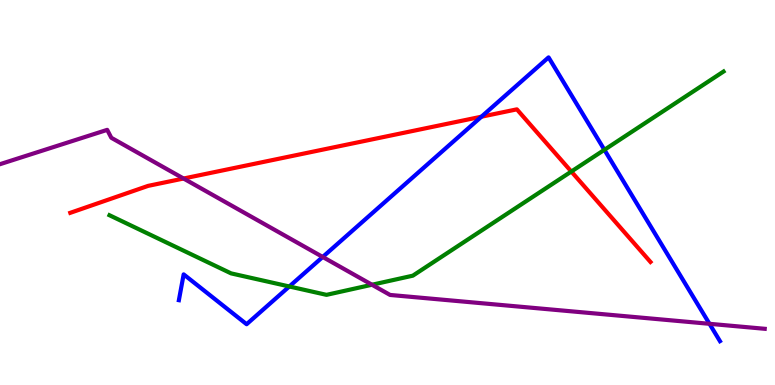[{'lines': ['blue', 'red'], 'intersections': [{'x': 6.21, 'y': 6.97}]}, {'lines': ['green', 'red'], 'intersections': [{'x': 7.37, 'y': 5.54}]}, {'lines': ['purple', 'red'], 'intersections': [{'x': 2.37, 'y': 5.36}]}, {'lines': ['blue', 'green'], 'intersections': [{'x': 3.73, 'y': 2.56}, {'x': 7.8, 'y': 6.11}]}, {'lines': ['blue', 'purple'], 'intersections': [{'x': 4.16, 'y': 3.33}, {'x': 9.15, 'y': 1.59}]}, {'lines': ['green', 'purple'], 'intersections': [{'x': 4.8, 'y': 2.6}]}]